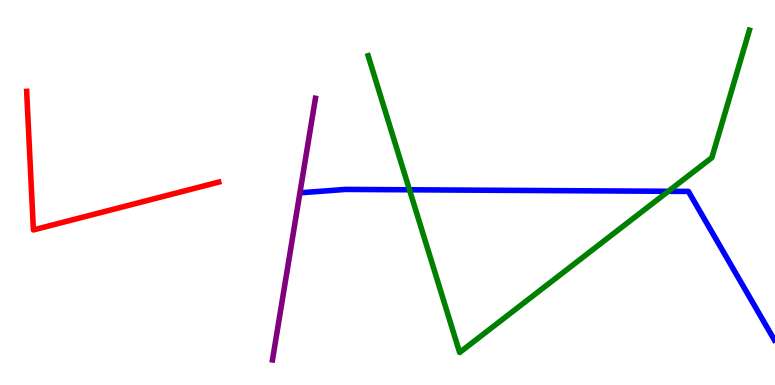[{'lines': ['blue', 'red'], 'intersections': []}, {'lines': ['green', 'red'], 'intersections': []}, {'lines': ['purple', 'red'], 'intersections': []}, {'lines': ['blue', 'green'], 'intersections': [{'x': 5.28, 'y': 5.07}, {'x': 8.62, 'y': 5.03}]}, {'lines': ['blue', 'purple'], 'intersections': []}, {'lines': ['green', 'purple'], 'intersections': []}]